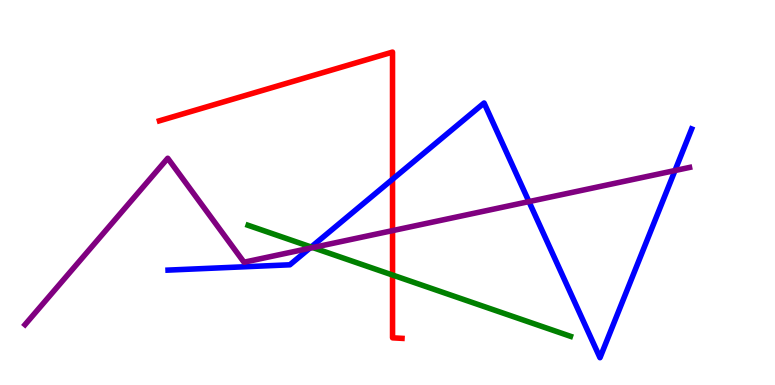[{'lines': ['blue', 'red'], 'intersections': [{'x': 5.06, 'y': 5.34}]}, {'lines': ['green', 'red'], 'intersections': [{'x': 5.07, 'y': 2.86}]}, {'lines': ['purple', 'red'], 'intersections': [{'x': 5.07, 'y': 4.01}]}, {'lines': ['blue', 'green'], 'intersections': [{'x': 4.02, 'y': 3.58}]}, {'lines': ['blue', 'purple'], 'intersections': [{'x': 4.0, 'y': 3.55}, {'x': 6.83, 'y': 4.76}, {'x': 8.71, 'y': 5.57}]}, {'lines': ['green', 'purple'], 'intersections': [{'x': 4.04, 'y': 3.57}]}]